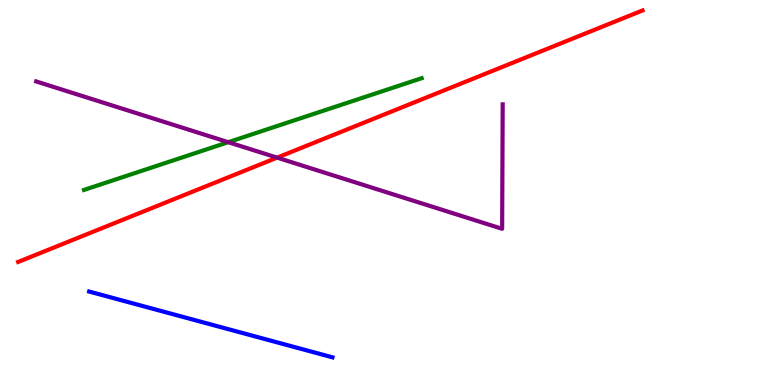[{'lines': ['blue', 'red'], 'intersections': []}, {'lines': ['green', 'red'], 'intersections': []}, {'lines': ['purple', 'red'], 'intersections': [{'x': 3.58, 'y': 5.91}]}, {'lines': ['blue', 'green'], 'intersections': []}, {'lines': ['blue', 'purple'], 'intersections': []}, {'lines': ['green', 'purple'], 'intersections': [{'x': 2.95, 'y': 6.31}]}]